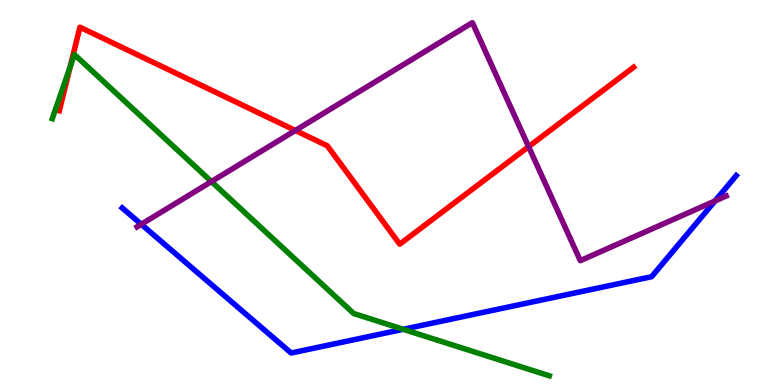[{'lines': ['blue', 'red'], 'intersections': []}, {'lines': ['green', 'red'], 'intersections': [{'x': 0.906, 'y': 8.27}]}, {'lines': ['purple', 'red'], 'intersections': [{'x': 3.81, 'y': 6.61}, {'x': 6.82, 'y': 6.19}]}, {'lines': ['blue', 'green'], 'intersections': [{'x': 5.2, 'y': 1.45}]}, {'lines': ['blue', 'purple'], 'intersections': [{'x': 1.82, 'y': 4.17}, {'x': 9.23, 'y': 4.78}]}, {'lines': ['green', 'purple'], 'intersections': [{'x': 2.73, 'y': 5.28}]}]